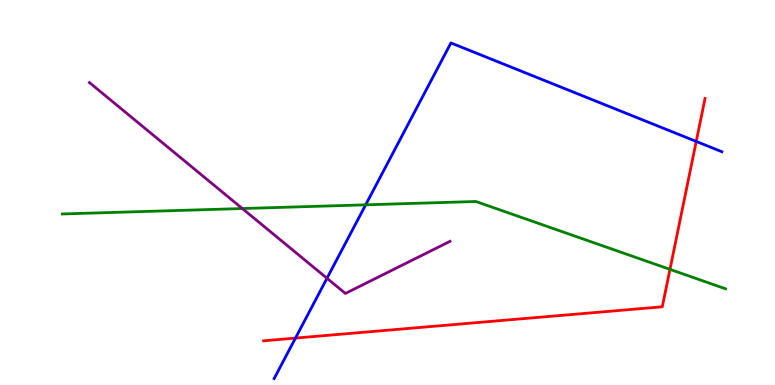[{'lines': ['blue', 'red'], 'intersections': [{'x': 3.81, 'y': 1.22}, {'x': 8.98, 'y': 6.33}]}, {'lines': ['green', 'red'], 'intersections': [{'x': 8.64, 'y': 3.0}]}, {'lines': ['purple', 'red'], 'intersections': []}, {'lines': ['blue', 'green'], 'intersections': [{'x': 4.72, 'y': 4.68}]}, {'lines': ['blue', 'purple'], 'intersections': [{'x': 4.22, 'y': 2.77}]}, {'lines': ['green', 'purple'], 'intersections': [{'x': 3.13, 'y': 4.58}]}]